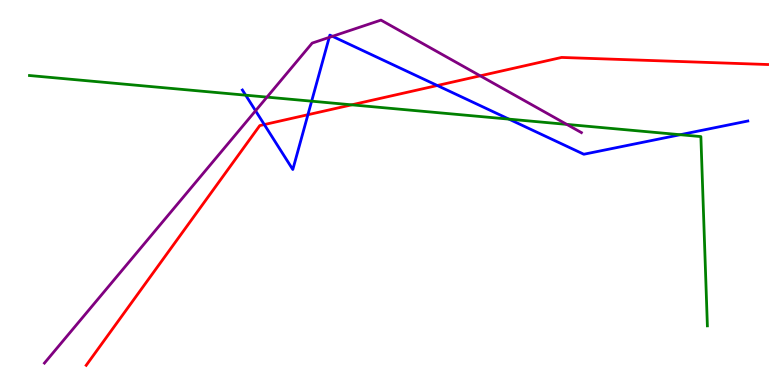[{'lines': ['blue', 'red'], 'intersections': [{'x': 3.41, 'y': 6.76}, {'x': 3.97, 'y': 7.02}, {'x': 5.64, 'y': 7.78}]}, {'lines': ['green', 'red'], 'intersections': [{'x': 4.54, 'y': 7.28}]}, {'lines': ['purple', 'red'], 'intersections': [{'x': 6.2, 'y': 8.03}]}, {'lines': ['blue', 'green'], 'intersections': [{'x': 3.17, 'y': 7.53}, {'x': 4.02, 'y': 7.37}, {'x': 6.57, 'y': 6.91}, {'x': 8.78, 'y': 6.5}]}, {'lines': ['blue', 'purple'], 'intersections': [{'x': 3.3, 'y': 7.12}, {'x': 4.25, 'y': 9.03}, {'x': 4.29, 'y': 9.06}]}, {'lines': ['green', 'purple'], 'intersections': [{'x': 3.44, 'y': 7.48}, {'x': 7.31, 'y': 6.77}]}]